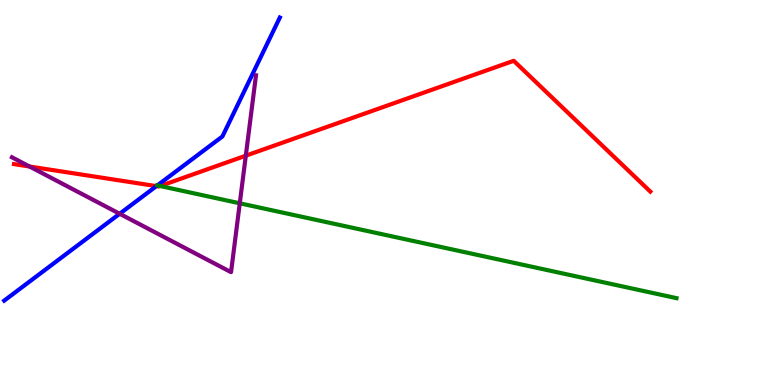[{'lines': ['blue', 'red'], 'intersections': [{'x': 2.02, 'y': 5.17}]}, {'lines': ['green', 'red'], 'intersections': [{'x': 2.07, 'y': 5.17}]}, {'lines': ['purple', 'red'], 'intersections': [{'x': 0.381, 'y': 5.68}, {'x': 3.17, 'y': 5.96}]}, {'lines': ['blue', 'green'], 'intersections': [{'x': 2.03, 'y': 5.18}]}, {'lines': ['blue', 'purple'], 'intersections': [{'x': 1.54, 'y': 4.45}]}, {'lines': ['green', 'purple'], 'intersections': [{'x': 3.09, 'y': 4.72}]}]